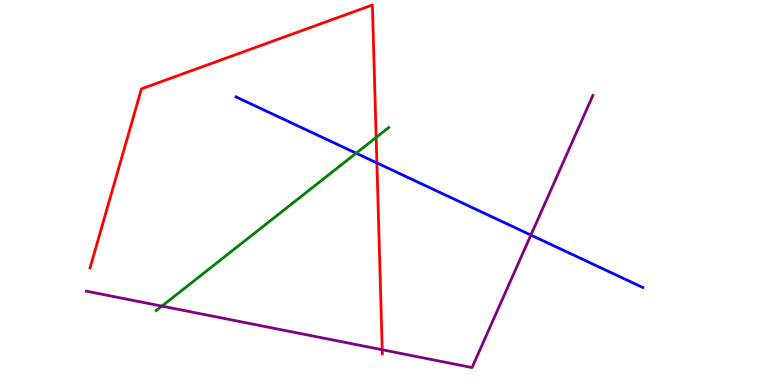[{'lines': ['blue', 'red'], 'intersections': [{'x': 4.86, 'y': 5.77}]}, {'lines': ['green', 'red'], 'intersections': [{'x': 4.85, 'y': 6.43}]}, {'lines': ['purple', 'red'], 'intersections': [{'x': 4.93, 'y': 0.915}]}, {'lines': ['blue', 'green'], 'intersections': [{'x': 4.6, 'y': 6.02}]}, {'lines': ['blue', 'purple'], 'intersections': [{'x': 6.85, 'y': 3.89}]}, {'lines': ['green', 'purple'], 'intersections': [{'x': 2.09, 'y': 2.05}]}]